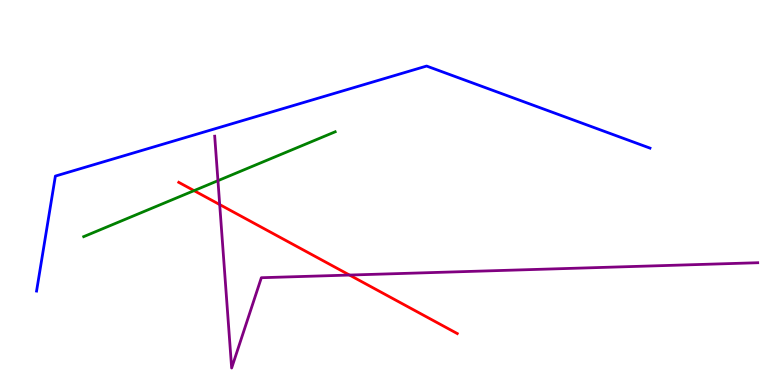[{'lines': ['blue', 'red'], 'intersections': []}, {'lines': ['green', 'red'], 'intersections': [{'x': 2.5, 'y': 5.05}]}, {'lines': ['purple', 'red'], 'intersections': [{'x': 2.83, 'y': 4.69}, {'x': 4.51, 'y': 2.86}]}, {'lines': ['blue', 'green'], 'intersections': []}, {'lines': ['blue', 'purple'], 'intersections': []}, {'lines': ['green', 'purple'], 'intersections': [{'x': 2.81, 'y': 5.31}]}]